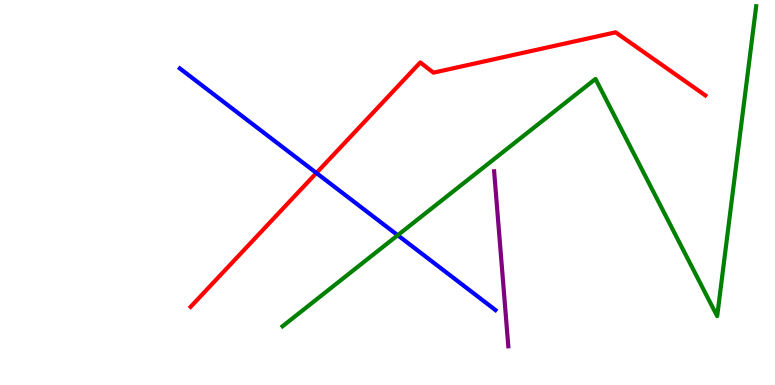[{'lines': ['blue', 'red'], 'intersections': [{'x': 4.08, 'y': 5.51}]}, {'lines': ['green', 'red'], 'intersections': []}, {'lines': ['purple', 'red'], 'intersections': []}, {'lines': ['blue', 'green'], 'intersections': [{'x': 5.13, 'y': 3.89}]}, {'lines': ['blue', 'purple'], 'intersections': []}, {'lines': ['green', 'purple'], 'intersections': []}]